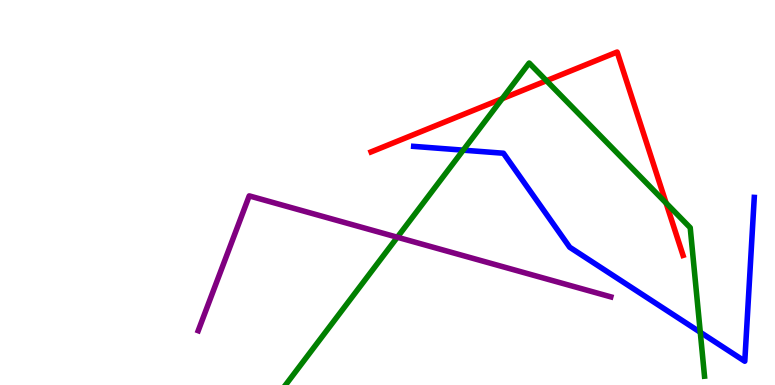[{'lines': ['blue', 'red'], 'intersections': []}, {'lines': ['green', 'red'], 'intersections': [{'x': 6.48, 'y': 7.44}, {'x': 7.05, 'y': 7.9}, {'x': 8.59, 'y': 4.73}]}, {'lines': ['purple', 'red'], 'intersections': []}, {'lines': ['blue', 'green'], 'intersections': [{'x': 5.98, 'y': 6.1}, {'x': 9.04, 'y': 1.37}]}, {'lines': ['blue', 'purple'], 'intersections': []}, {'lines': ['green', 'purple'], 'intersections': [{'x': 5.13, 'y': 3.84}]}]